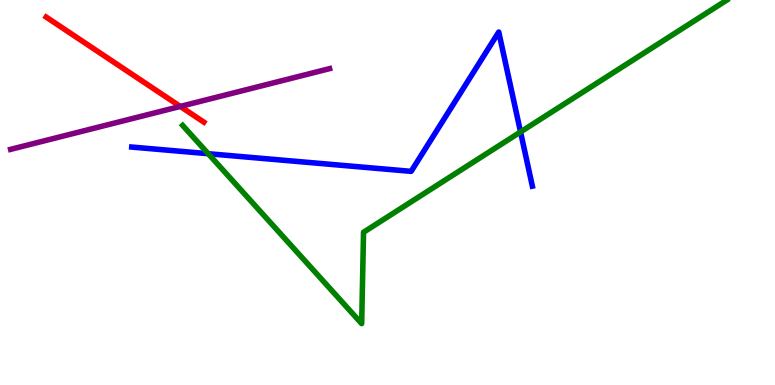[{'lines': ['blue', 'red'], 'intersections': []}, {'lines': ['green', 'red'], 'intersections': []}, {'lines': ['purple', 'red'], 'intersections': [{'x': 2.33, 'y': 7.24}]}, {'lines': ['blue', 'green'], 'intersections': [{'x': 2.69, 'y': 6.01}, {'x': 6.72, 'y': 6.57}]}, {'lines': ['blue', 'purple'], 'intersections': []}, {'lines': ['green', 'purple'], 'intersections': []}]